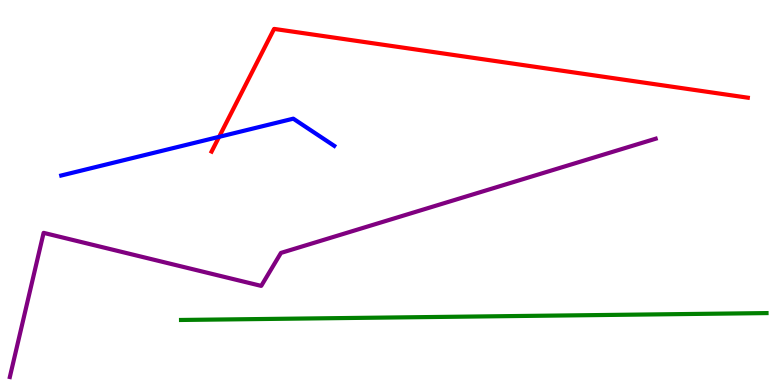[{'lines': ['blue', 'red'], 'intersections': [{'x': 2.83, 'y': 6.45}]}, {'lines': ['green', 'red'], 'intersections': []}, {'lines': ['purple', 'red'], 'intersections': []}, {'lines': ['blue', 'green'], 'intersections': []}, {'lines': ['blue', 'purple'], 'intersections': []}, {'lines': ['green', 'purple'], 'intersections': []}]